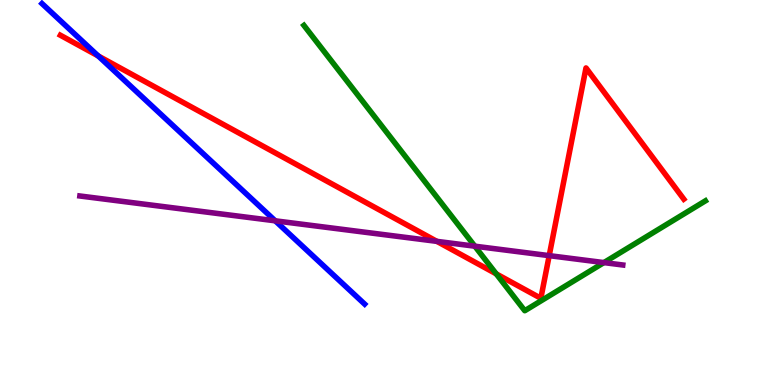[{'lines': ['blue', 'red'], 'intersections': [{'x': 1.27, 'y': 8.55}]}, {'lines': ['green', 'red'], 'intersections': [{'x': 6.4, 'y': 2.89}]}, {'lines': ['purple', 'red'], 'intersections': [{'x': 5.64, 'y': 3.73}, {'x': 7.09, 'y': 3.36}]}, {'lines': ['blue', 'green'], 'intersections': []}, {'lines': ['blue', 'purple'], 'intersections': [{'x': 3.55, 'y': 4.26}]}, {'lines': ['green', 'purple'], 'intersections': [{'x': 6.13, 'y': 3.61}, {'x': 7.79, 'y': 3.18}]}]